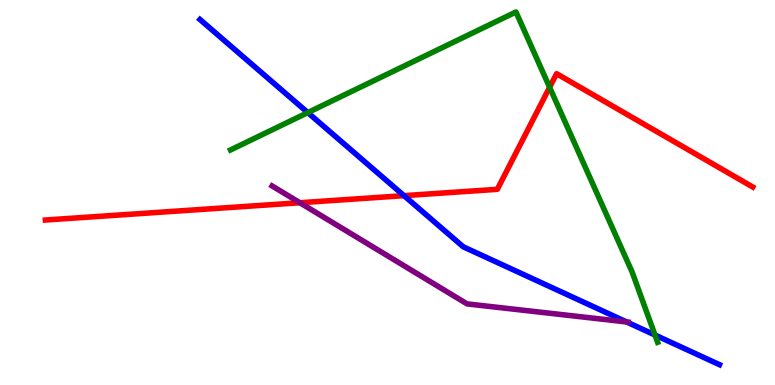[{'lines': ['blue', 'red'], 'intersections': [{'x': 5.21, 'y': 4.92}]}, {'lines': ['green', 'red'], 'intersections': [{'x': 7.09, 'y': 7.73}]}, {'lines': ['purple', 'red'], 'intersections': [{'x': 3.87, 'y': 4.73}]}, {'lines': ['blue', 'green'], 'intersections': [{'x': 3.97, 'y': 7.08}, {'x': 8.45, 'y': 1.3}]}, {'lines': ['blue', 'purple'], 'intersections': [{'x': 8.09, 'y': 1.64}]}, {'lines': ['green', 'purple'], 'intersections': []}]